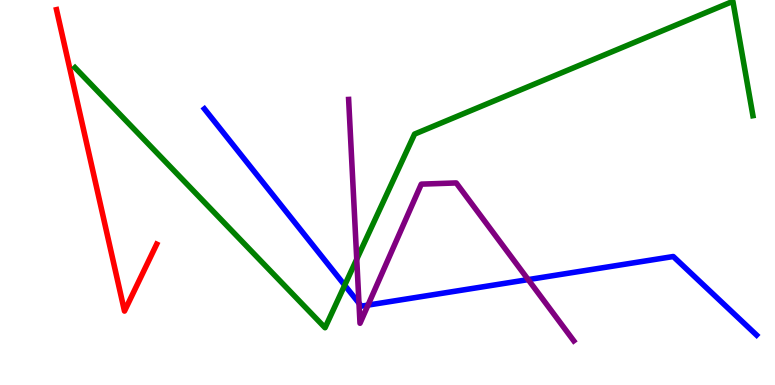[{'lines': ['blue', 'red'], 'intersections': []}, {'lines': ['green', 'red'], 'intersections': []}, {'lines': ['purple', 'red'], 'intersections': []}, {'lines': ['blue', 'green'], 'intersections': [{'x': 4.45, 'y': 2.59}]}, {'lines': ['blue', 'purple'], 'intersections': [{'x': 4.63, 'y': 2.13}, {'x': 4.75, 'y': 2.08}, {'x': 6.82, 'y': 2.74}]}, {'lines': ['green', 'purple'], 'intersections': [{'x': 4.6, 'y': 3.27}]}]